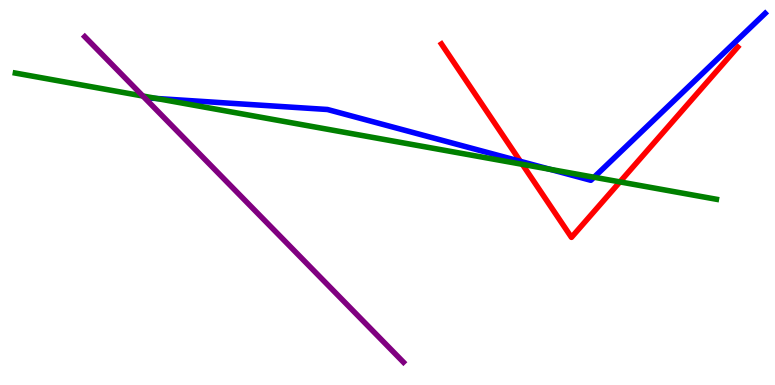[{'lines': ['blue', 'red'], 'intersections': [{'x': 6.71, 'y': 5.81}]}, {'lines': ['green', 'red'], 'intersections': [{'x': 6.74, 'y': 5.73}, {'x': 8.0, 'y': 5.28}]}, {'lines': ['purple', 'red'], 'intersections': []}, {'lines': ['blue', 'green'], 'intersections': [{'x': 2.02, 'y': 7.44}, {'x': 7.1, 'y': 5.6}, {'x': 7.67, 'y': 5.4}]}, {'lines': ['blue', 'purple'], 'intersections': []}, {'lines': ['green', 'purple'], 'intersections': [{'x': 1.84, 'y': 7.51}]}]